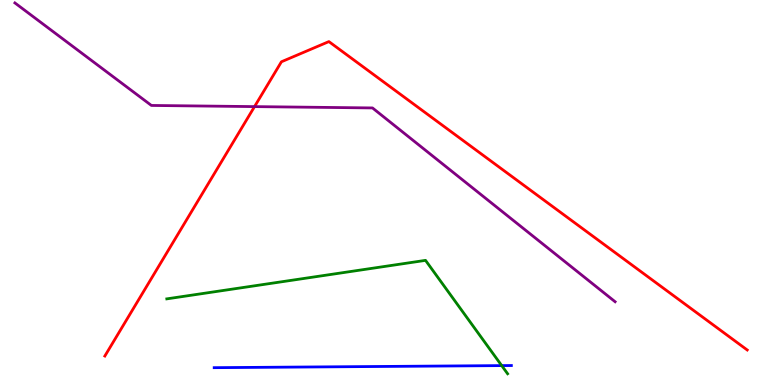[{'lines': ['blue', 'red'], 'intersections': []}, {'lines': ['green', 'red'], 'intersections': []}, {'lines': ['purple', 'red'], 'intersections': [{'x': 3.28, 'y': 7.23}]}, {'lines': ['blue', 'green'], 'intersections': [{'x': 6.47, 'y': 0.504}]}, {'lines': ['blue', 'purple'], 'intersections': []}, {'lines': ['green', 'purple'], 'intersections': []}]